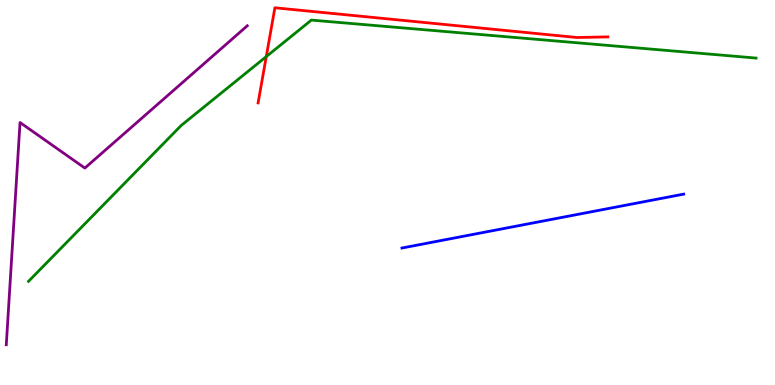[{'lines': ['blue', 'red'], 'intersections': []}, {'lines': ['green', 'red'], 'intersections': [{'x': 3.44, 'y': 8.53}]}, {'lines': ['purple', 'red'], 'intersections': []}, {'lines': ['blue', 'green'], 'intersections': []}, {'lines': ['blue', 'purple'], 'intersections': []}, {'lines': ['green', 'purple'], 'intersections': []}]